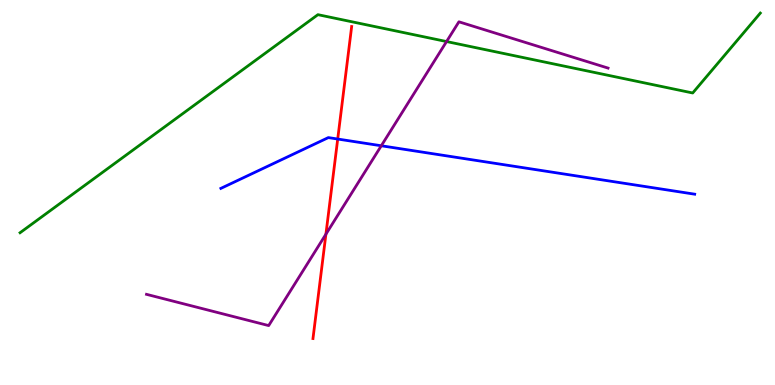[{'lines': ['blue', 'red'], 'intersections': [{'x': 4.36, 'y': 6.39}]}, {'lines': ['green', 'red'], 'intersections': []}, {'lines': ['purple', 'red'], 'intersections': [{'x': 4.21, 'y': 3.92}]}, {'lines': ['blue', 'green'], 'intersections': []}, {'lines': ['blue', 'purple'], 'intersections': [{'x': 4.92, 'y': 6.21}]}, {'lines': ['green', 'purple'], 'intersections': [{'x': 5.76, 'y': 8.92}]}]